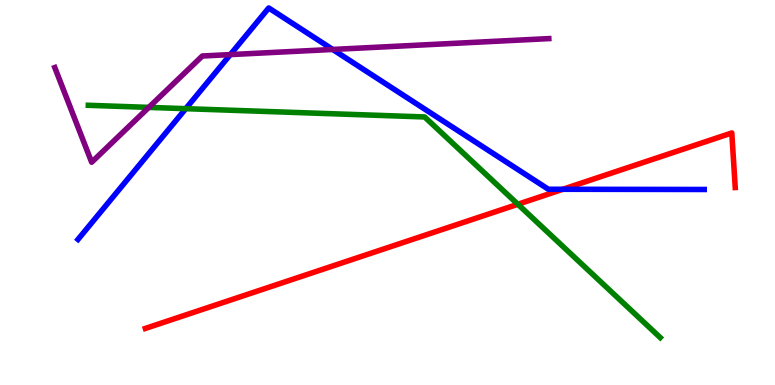[{'lines': ['blue', 'red'], 'intersections': [{'x': 7.26, 'y': 5.08}]}, {'lines': ['green', 'red'], 'intersections': [{'x': 6.68, 'y': 4.69}]}, {'lines': ['purple', 'red'], 'intersections': []}, {'lines': ['blue', 'green'], 'intersections': [{'x': 2.4, 'y': 7.18}]}, {'lines': ['blue', 'purple'], 'intersections': [{'x': 2.97, 'y': 8.58}, {'x': 4.29, 'y': 8.72}]}, {'lines': ['green', 'purple'], 'intersections': [{'x': 1.92, 'y': 7.21}]}]